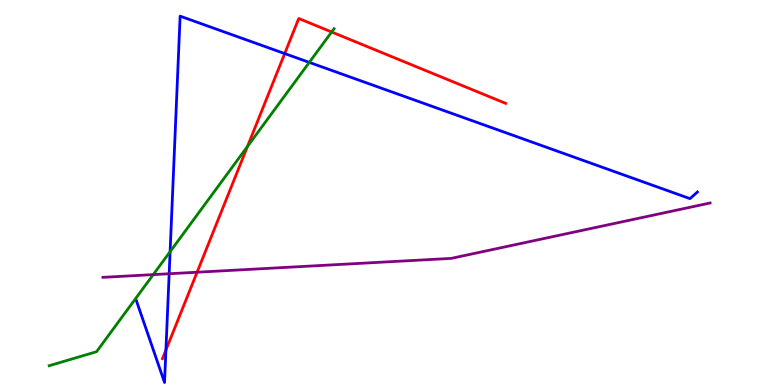[{'lines': ['blue', 'red'], 'intersections': [{'x': 2.14, 'y': 0.909}, {'x': 3.67, 'y': 8.61}]}, {'lines': ['green', 'red'], 'intersections': [{'x': 3.19, 'y': 6.2}, {'x': 4.28, 'y': 9.17}]}, {'lines': ['purple', 'red'], 'intersections': [{'x': 2.54, 'y': 2.93}]}, {'lines': ['blue', 'green'], 'intersections': [{'x': 2.19, 'y': 3.46}, {'x': 3.99, 'y': 8.38}]}, {'lines': ['blue', 'purple'], 'intersections': [{'x': 2.18, 'y': 2.89}]}, {'lines': ['green', 'purple'], 'intersections': [{'x': 1.98, 'y': 2.87}]}]